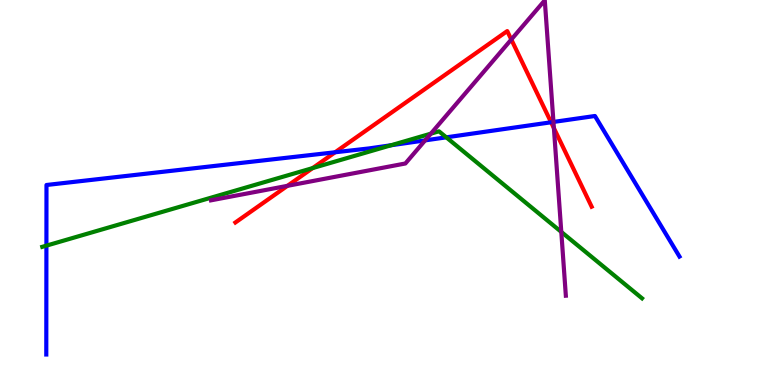[{'lines': ['blue', 'red'], 'intersections': [{'x': 4.32, 'y': 6.04}, {'x': 7.11, 'y': 6.82}]}, {'lines': ['green', 'red'], 'intersections': [{'x': 4.03, 'y': 5.63}]}, {'lines': ['purple', 'red'], 'intersections': [{'x': 3.71, 'y': 5.17}, {'x': 6.6, 'y': 8.97}, {'x': 7.15, 'y': 6.67}]}, {'lines': ['blue', 'green'], 'intersections': [{'x': 0.599, 'y': 3.62}, {'x': 5.05, 'y': 6.23}, {'x': 5.76, 'y': 6.43}]}, {'lines': ['blue', 'purple'], 'intersections': [{'x': 5.49, 'y': 6.35}, {'x': 7.14, 'y': 6.83}]}, {'lines': ['green', 'purple'], 'intersections': [{'x': 5.56, 'y': 6.53}, {'x': 7.24, 'y': 3.98}]}]